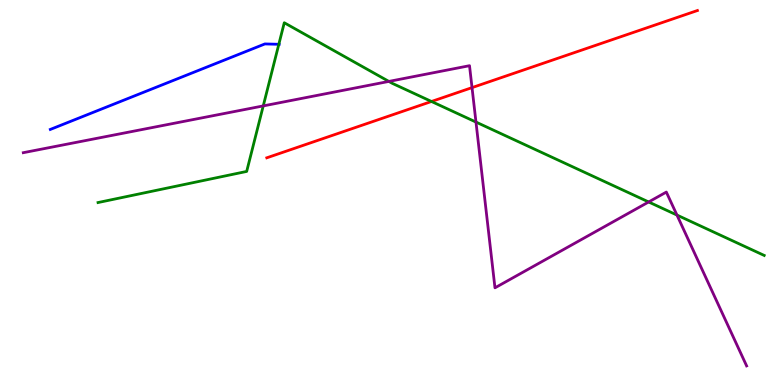[{'lines': ['blue', 'red'], 'intersections': []}, {'lines': ['green', 'red'], 'intersections': [{'x': 5.57, 'y': 7.36}]}, {'lines': ['purple', 'red'], 'intersections': [{'x': 6.09, 'y': 7.72}]}, {'lines': ['blue', 'green'], 'intersections': [{'x': 3.6, 'y': 8.85}]}, {'lines': ['blue', 'purple'], 'intersections': []}, {'lines': ['green', 'purple'], 'intersections': [{'x': 3.4, 'y': 7.25}, {'x': 5.02, 'y': 7.89}, {'x': 6.14, 'y': 6.83}, {'x': 8.37, 'y': 4.75}, {'x': 8.73, 'y': 4.41}]}]